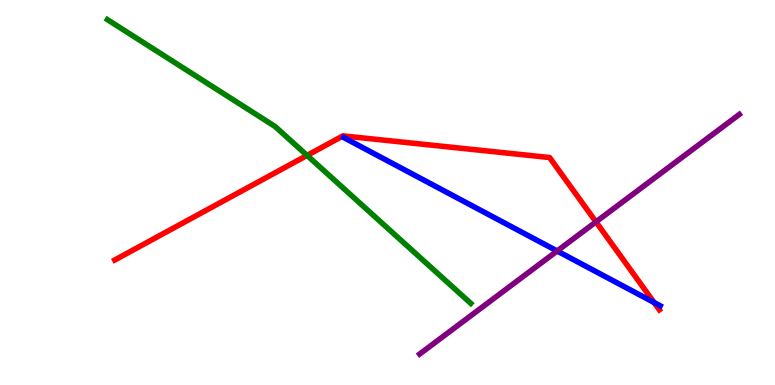[{'lines': ['blue', 'red'], 'intersections': [{'x': 8.44, 'y': 2.14}]}, {'lines': ['green', 'red'], 'intersections': [{'x': 3.96, 'y': 5.96}]}, {'lines': ['purple', 'red'], 'intersections': [{'x': 7.69, 'y': 4.24}]}, {'lines': ['blue', 'green'], 'intersections': []}, {'lines': ['blue', 'purple'], 'intersections': [{'x': 7.19, 'y': 3.48}]}, {'lines': ['green', 'purple'], 'intersections': []}]